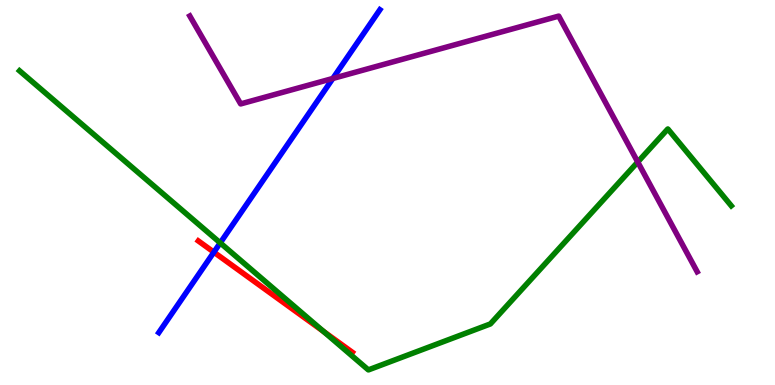[{'lines': ['blue', 'red'], 'intersections': [{'x': 2.76, 'y': 3.45}]}, {'lines': ['green', 'red'], 'intersections': [{'x': 4.18, 'y': 1.39}]}, {'lines': ['purple', 'red'], 'intersections': []}, {'lines': ['blue', 'green'], 'intersections': [{'x': 2.84, 'y': 3.69}]}, {'lines': ['blue', 'purple'], 'intersections': [{'x': 4.29, 'y': 7.96}]}, {'lines': ['green', 'purple'], 'intersections': [{'x': 8.23, 'y': 5.79}]}]